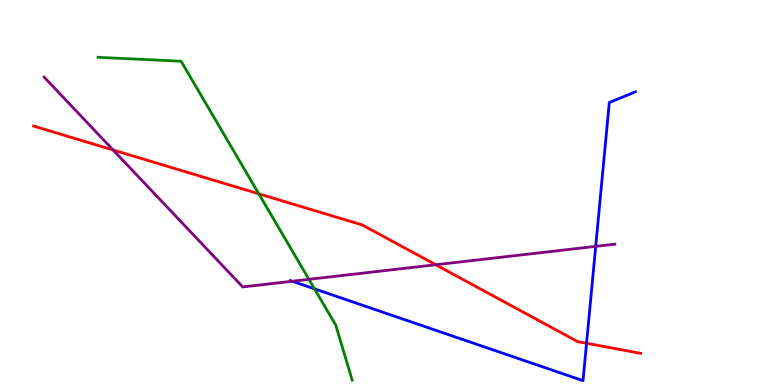[{'lines': ['blue', 'red'], 'intersections': [{'x': 7.57, 'y': 1.08}]}, {'lines': ['green', 'red'], 'intersections': [{'x': 3.34, 'y': 4.97}]}, {'lines': ['purple', 'red'], 'intersections': [{'x': 1.46, 'y': 6.1}, {'x': 5.62, 'y': 3.12}]}, {'lines': ['blue', 'green'], 'intersections': [{'x': 4.06, 'y': 2.5}]}, {'lines': ['blue', 'purple'], 'intersections': [{'x': 3.77, 'y': 2.69}, {'x': 7.69, 'y': 3.6}]}, {'lines': ['green', 'purple'], 'intersections': [{'x': 3.99, 'y': 2.74}]}]